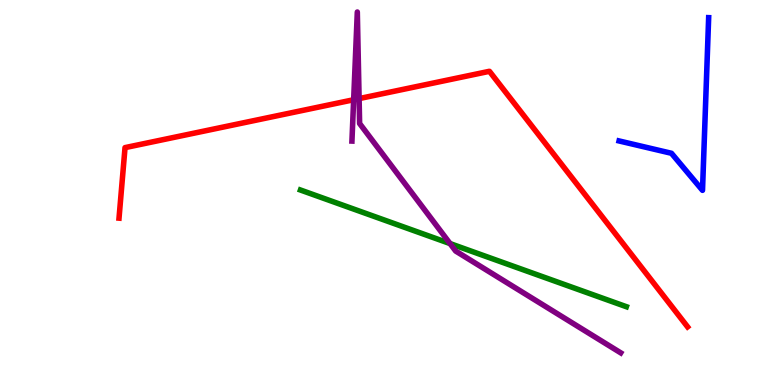[{'lines': ['blue', 'red'], 'intersections': []}, {'lines': ['green', 'red'], 'intersections': []}, {'lines': ['purple', 'red'], 'intersections': [{'x': 4.56, 'y': 7.41}, {'x': 4.63, 'y': 7.44}]}, {'lines': ['blue', 'green'], 'intersections': []}, {'lines': ['blue', 'purple'], 'intersections': []}, {'lines': ['green', 'purple'], 'intersections': [{'x': 5.81, 'y': 3.67}]}]